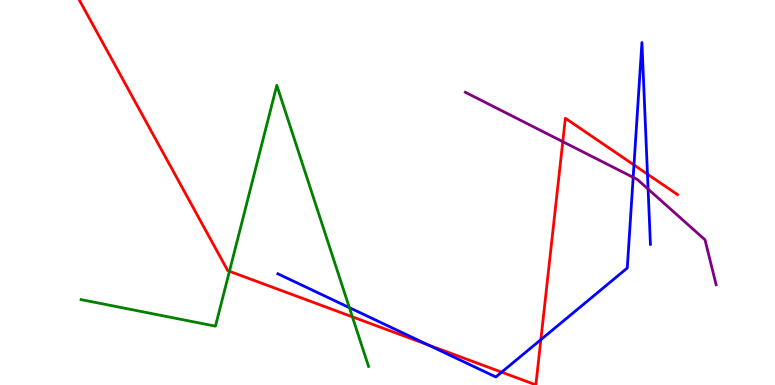[{'lines': ['blue', 'red'], 'intersections': [{'x': 5.53, 'y': 1.04}, {'x': 6.47, 'y': 0.333}, {'x': 6.98, 'y': 1.18}, {'x': 8.18, 'y': 5.72}, {'x': 8.35, 'y': 5.48}]}, {'lines': ['green', 'red'], 'intersections': [{'x': 2.96, 'y': 2.95}, {'x': 4.55, 'y': 1.77}]}, {'lines': ['purple', 'red'], 'intersections': [{'x': 7.26, 'y': 6.32}]}, {'lines': ['blue', 'green'], 'intersections': [{'x': 4.51, 'y': 2.01}]}, {'lines': ['blue', 'purple'], 'intersections': [{'x': 8.17, 'y': 5.39}, {'x': 8.36, 'y': 5.09}]}, {'lines': ['green', 'purple'], 'intersections': []}]